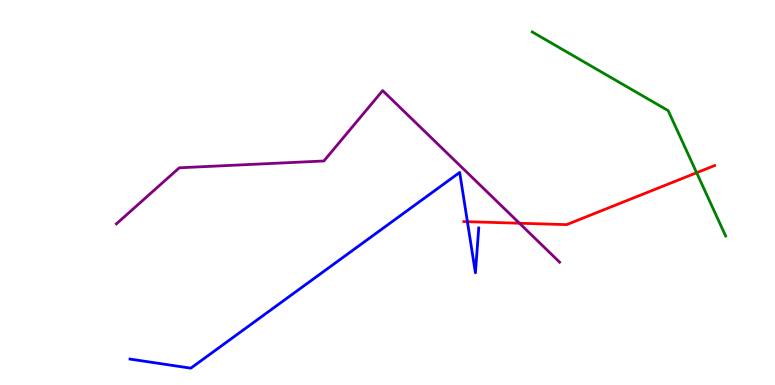[{'lines': ['blue', 'red'], 'intersections': [{'x': 6.03, 'y': 4.24}]}, {'lines': ['green', 'red'], 'intersections': [{'x': 8.99, 'y': 5.51}]}, {'lines': ['purple', 'red'], 'intersections': [{'x': 6.7, 'y': 4.2}]}, {'lines': ['blue', 'green'], 'intersections': []}, {'lines': ['blue', 'purple'], 'intersections': []}, {'lines': ['green', 'purple'], 'intersections': []}]